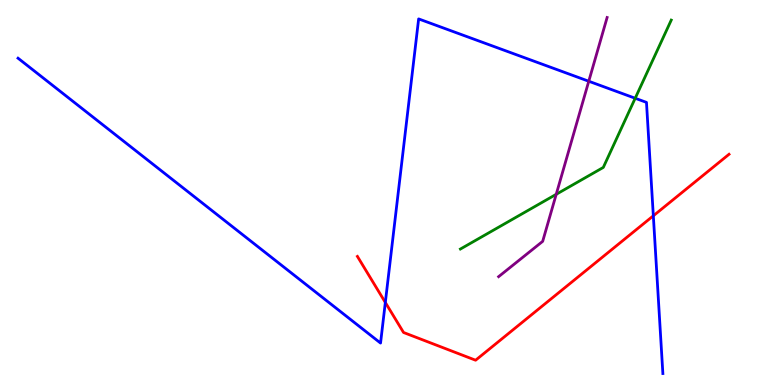[{'lines': ['blue', 'red'], 'intersections': [{'x': 4.97, 'y': 2.14}, {'x': 8.43, 'y': 4.39}]}, {'lines': ['green', 'red'], 'intersections': []}, {'lines': ['purple', 'red'], 'intersections': []}, {'lines': ['blue', 'green'], 'intersections': [{'x': 8.2, 'y': 7.45}]}, {'lines': ['blue', 'purple'], 'intersections': [{'x': 7.6, 'y': 7.89}]}, {'lines': ['green', 'purple'], 'intersections': [{'x': 7.18, 'y': 4.95}]}]